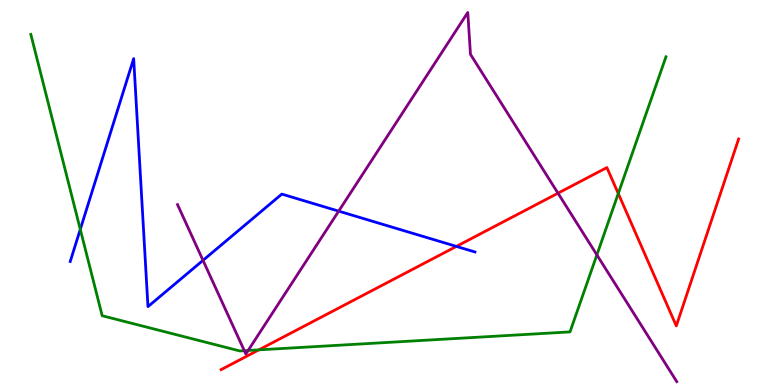[{'lines': ['blue', 'red'], 'intersections': [{'x': 5.89, 'y': 3.6}]}, {'lines': ['green', 'red'], 'intersections': [{'x': 3.34, 'y': 0.913}, {'x': 7.98, 'y': 4.97}]}, {'lines': ['purple', 'red'], 'intersections': [{'x': 7.2, 'y': 4.98}]}, {'lines': ['blue', 'green'], 'intersections': [{'x': 1.04, 'y': 4.04}]}, {'lines': ['blue', 'purple'], 'intersections': [{'x': 2.62, 'y': 3.24}, {'x': 4.37, 'y': 4.52}]}, {'lines': ['green', 'purple'], 'intersections': [{'x': 3.15, 'y': 0.891}, {'x': 3.2, 'y': 0.897}, {'x': 7.7, 'y': 3.38}]}]